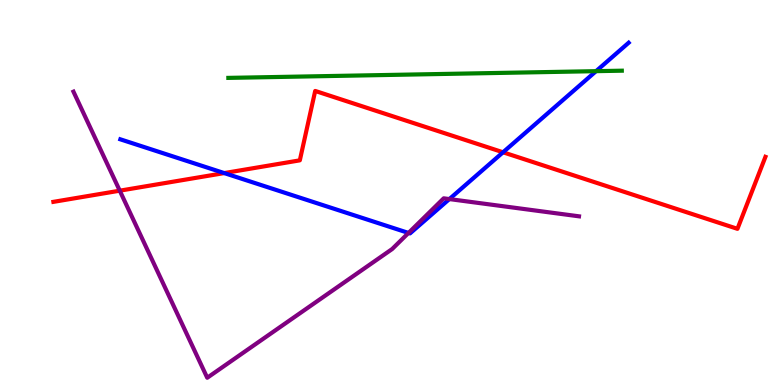[{'lines': ['blue', 'red'], 'intersections': [{'x': 2.89, 'y': 5.5}, {'x': 6.49, 'y': 6.04}]}, {'lines': ['green', 'red'], 'intersections': []}, {'lines': ['purple', 'red'], 'intersections': [{'x': 1.55, 'y': 5.05}]}, {'lines': ['blue', 'green'], 'intersections': [{'x': 7.69, 'y': 8.15}]}, {'lines': ['blue', 'purple'], 'intersections': [{'x': 5.27, 'y': 3.95}, {'x': 5.8, 'y': 4.83}]}, {'lines': ['green', 'purple'], 'intersections': []}]